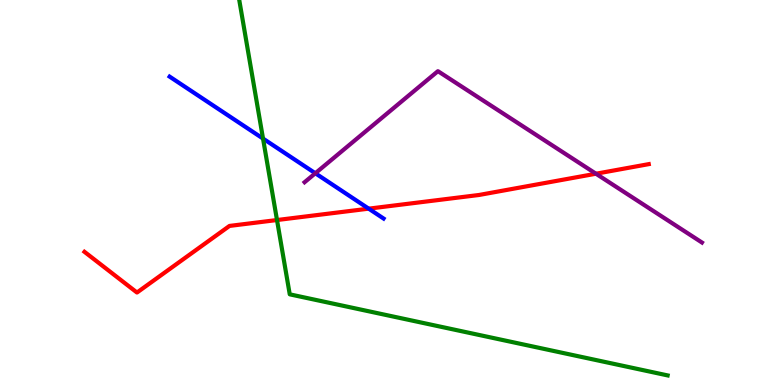[{'lines': ['blue', 'red'], 'intersections': [{'x': 4.76, 'y': 4.58}]}, {'lines': ['green', 'red'], 'intersections': [{'x': 3.57, 'y': 4.28}]}, {'lines': ['purple', 'red'], 'intersections': [{'x': 7.69, 'y': 5.49}]}, {'lines': ['blue', 'green'], 'intersections': [{'x': 3.39, 'y': 6.4}]}, {'lines': ['blue', 'purple'], 'intersections': [{'x': 4.07, 'y': 5.5}]}, {'lines': ['green', 'purple'], 'intersections': []}]